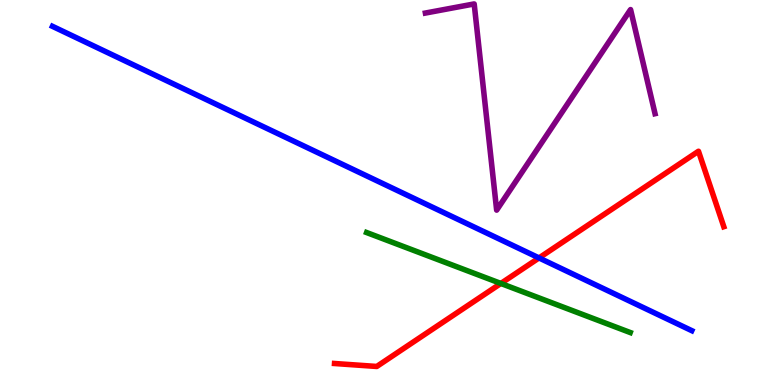[{'lines': ['blue', 'red'], 'intersections': [{'x': 6.96, 'y': 3.3}]}, {'lines': ['green', 'red'], 'intersections': [{'x': 6.46, 'y': 2.64}]}, {'lines': ['purple', 'red'], 'intersections': []}, {'lines': ['blue', 'green'], 'intersections': []}, {'lines': ['blue', 'purple'], 'intersections': []}, {'lines': ['green', 'purple'], 'intersections': []}]